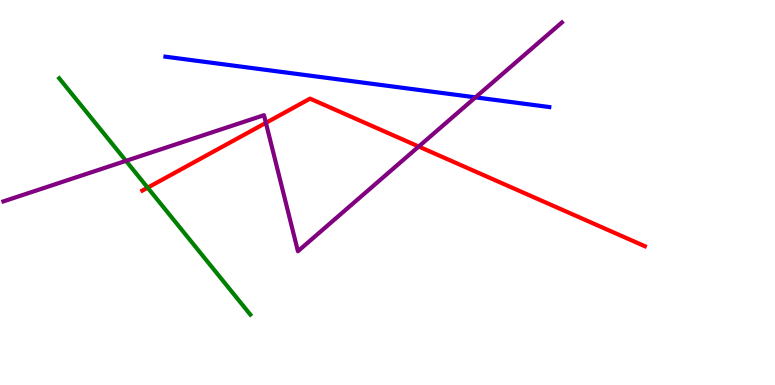[{'lines': ['blue', 'red'], 'intersections': []}, {'lines': ['green', 'red'], 'intersections': [{'x': 1.91, 'y': 5.13}]}, {'lines': ['purple', 'red'], 'intersections': [{'x': 3.43, 'y': 6.81}, {'x': 5.4, 'y': 6.19}]}, {'lines': ['blue', 'green'], 'intersections': []}, {'lines': ['blue', 'purple'], 'intersections': [{'x': 6.14, 'y': 7.47}]}, {'lines': ['green', 'purple'], 'intersections': [{'x': 1.63, 'y': 5.82}]}]